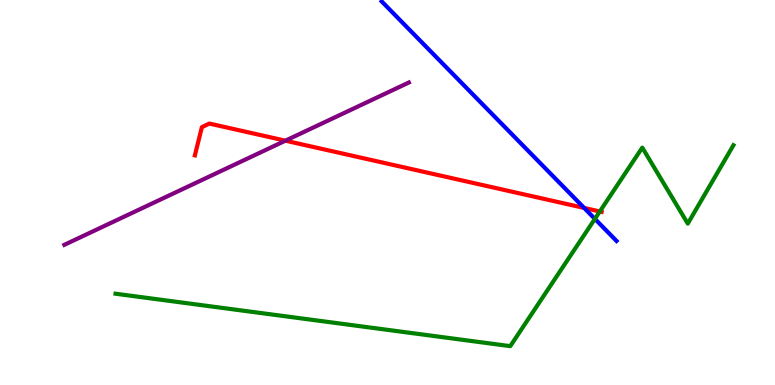[{'lines': ['blue', 'red'], 'intersections': [{'x': 7.54, 'y': 4.6}]}, {'lines': ['green', 'red'], 'intersections': [{'x': 7.74, 'y': 4.51}]}, {'lines': ['purple', 'red'], 'intersections': [{'x': 3.68, 'y': 6.35}]}, {'lines': ['blue', 'green'], 'intersections': [{'x': 7.68, 'y': 4.31}]}, {'lines': ['blue', 'purple'], 'intersections': []}, {'lines': ['green', 'purple'], 'intersections': []}]